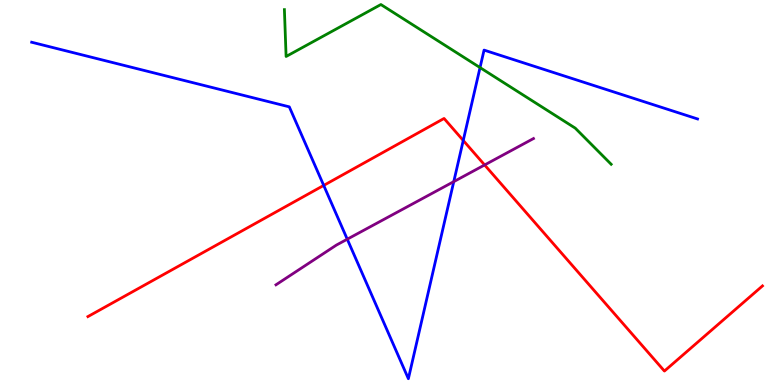[{'lines': ['blue', 'red'], 'intersections': [{'x': 4.18, 'y': 5.18}, {'x': 5.98, 'y': 6.35}]}, {'lines': ['green', 'red'], 'intersections': []}, {'lines': ['purple', 'red'], 'intersections': [{'x': 6.25, 'y': 5.72}]}, {'lines': ['blue', 'green'], 'intersections': [{'x': 6.19, 'y': 8.24}]}, {'lines': ['blue', 'purple'], 'intersections': [{'x': 4.48, 'y': 3.79}, {'x': 5.86, 'y': 5.28}]}, {'lines': ['green', 'purple'], 'intersections': []}]